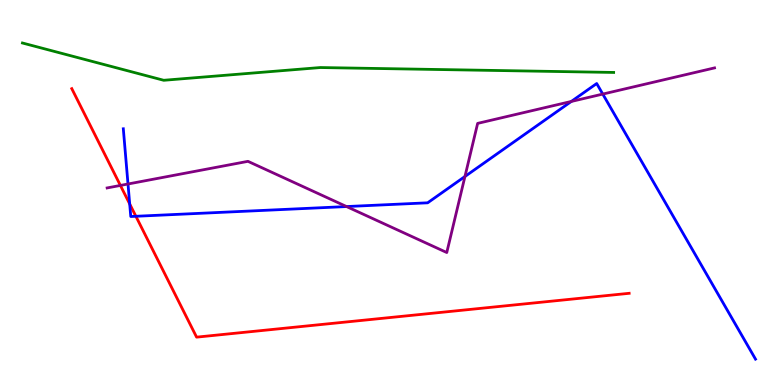[{'lines': ['blue', 'red'], 'intersections': [{'x': 1.67, 'y': 4.7}, {'x': 1.75, 'y': 4.38}]}, {'lines': ['green', 'red'], 'intersections': []}, {'lines': ['purple', 'red'], 'intersections': [{'x': 1.55, 'y': 5.18}]}, {'lines': ['blue', 'green'], 'intersections': []}, {'lines': ['blue', 'purple'], 'intersections': [{'x': 1.65, 'y': 5.22}, {'x': 4.47, 'y': 4.63}, {'x': 6.0, 'y': 5.42}, {'x': 7.37, 'y': 7.36}, {'x': 7.78, 'y': 7.56}]}, {'lines': ['green', 'purple'], 'intersections': []}]